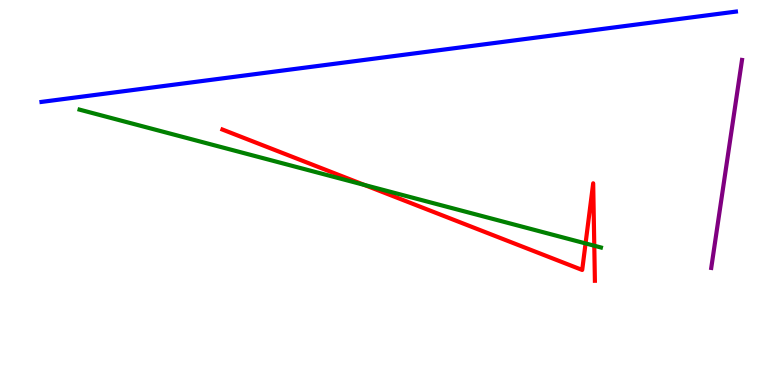[{'lines': ['blue', 'red'], 'intersections': []}, {'lines': ['green', 'red'], 'intersections': [{'x': 4.7, 'y': 5.2}, {'x': 7.56, 'y': 3.68}, {'x': 7.67, 'y': 3.62}]}, {'lines': ['purple', 'red'], 'intersections': []}, {'lines': ['blue', 'green'], 'intersections': []}, {'lines': ['blue', 'purple'], 'intersections': []}, {'lines': ['green', 'purple'], 'intersections': []}]